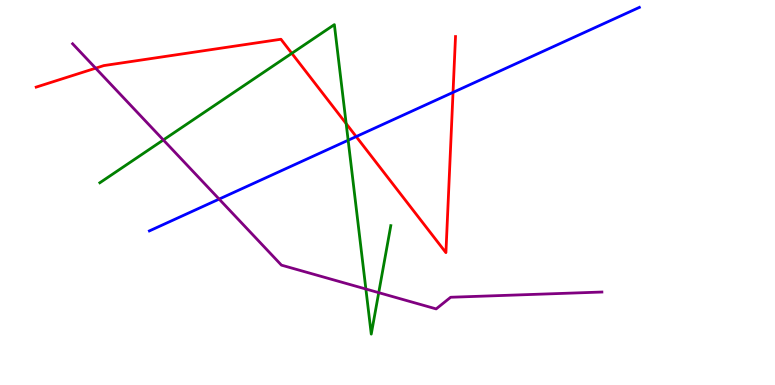[{'lines': ['blue', 'red'], 'intersections': [{'x': 4.6, 'y': 6.45}, {'x': 5.85, 'y': 7.6}]}, {'lines': ['green', 'red'], 'intersections': [{'x': 3.77, 'y': 8.62}, {'x': 4.47, 'y': 6.79}]}, {'lines': ['purple', 'red'], 'intersections': [{'x': 1.23, 'y': 8.23}]}, {'lines': ['blue', 'green'], 'intersections': [{'x': 4.49, 'y': 6.36}]}, {'lines': ['blue', 'purple'], 'intersections': [{'x': 2.83, 'y': 4.83}]}, {'lines': ['green', 'purple'], 'intersections': [{'x': 2.11, 'y': 6.36}, {'x': 4.72, 'y': 2.49}, {'x': 4.89, 'y': 2.4}]}]